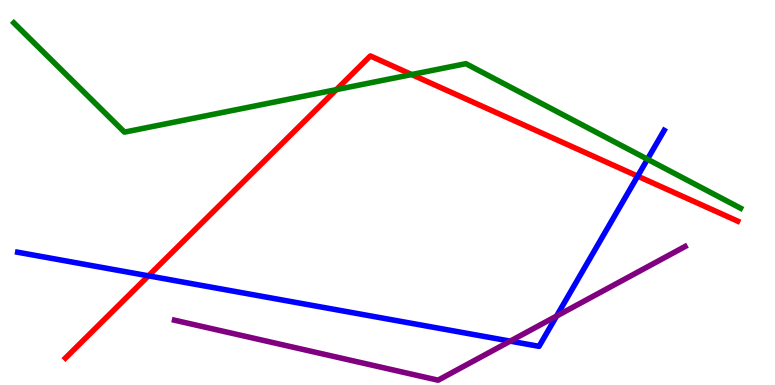[{'lines': ['blue', 'red'], 'intersections': [{'x': 1.92, 'y': 2.84}, {'x': 8.23, 'y': 5.42}]}, {'lines': ['green', 'red'], 'intersections': [{'x': 4.34, 'y': 7.67}, {'x': 5.31, 'y': 8.06}]}, {'lines': ['purple', 'red'], 'intersections': []}, {'lines': ['blue', 'green'], 'intersections': [{'x': 8.35, 'y': 5.86}]}, {'lines': ['blue', 'purple'], 'intersections': [{'x': 6.58, 'y': 1.14}, {'x': 7.18, 'y': 1.79}]}, {'lines': ['green', 'purple'], 'intersections': []}]